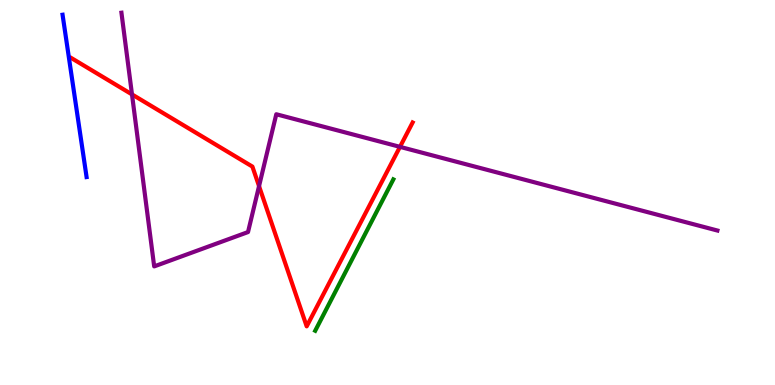[{'lines': ['blue', 'red'], 'intersections': []}, {'lines': ['green', 'red'], 'intersections': []}, {'lines': ['purple', 'red'], 'intersections': [{'x': 1.7, 'y': 7.55}, {'x': 3.34, 'y': 5.17}, {'x': 5.16, 'y': 6.19}]}, {'lines': ['blue', 'green'], 'intersections': []}, {'lines': ['blue', 'purple'], 'intersections': []}, {'lines': ['green', 'purple'], 'intersections': []}]